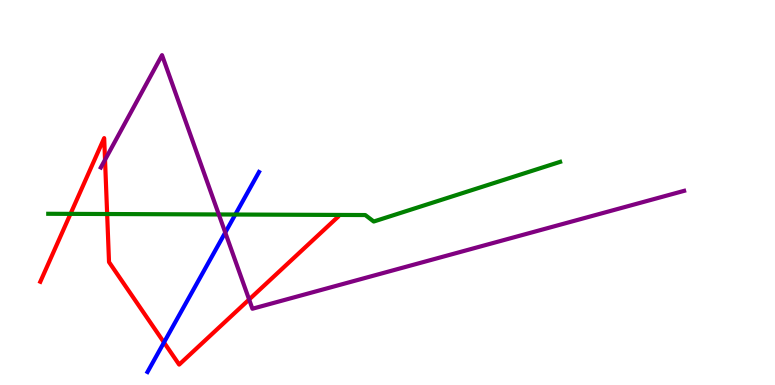[{'lines': ['blue', 'red'], 'intersections': [{'x': 2.12, 'y': 1.11}]}, {'lines': ['green', 'red'], 'intersections': [{'x': 0.91, 'y': 4.44}, {'x': 1.38, 'y': 4.44}]}, {'lines': ['purple', 'red'], 'intersections': [{'x': 1.36, 'y': 5.85}, {'x': 3.21, 'y': 2.22}]}, {'lines': ['blue', 'green'], 'intersections': [{'x': 3.04, 'y': 4.43}]}, {'lines': ['blue', 'purple'], 'intersections': [{'x': 2.91, 'y': 3.96}]}, {'lines': ['green', 'purple'], 'intersections': [{'x': 2.82, 'y': 4.43}]}]